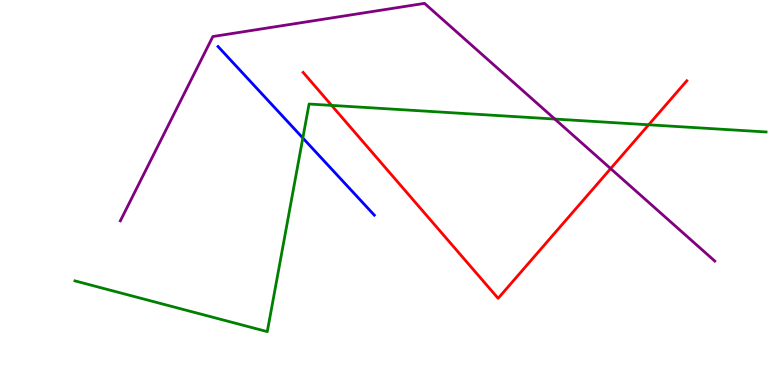[{'lines': ['blue', 'red'], 'intersections': []}, {'lines': ['green', 'red'], 'intersections': [{'x': 4.28, 'y': 7.26}, {'x': 8.37, 'y': 6.76}]}, {'lines': ['purple', 'red'], 'intersections': [{'x': 7.88, 'y': 5.62}]}, {'lines': ['blue', 'green'], 'intersections': [{'x': 3.91, 'y': 6.42}]}, {'lines': ['blue', 'purple'], 'intersections': []}, {'lines': ['green', 'purple'], 'intersections': [{'x': 7.16, 'y': 6.91}]}]